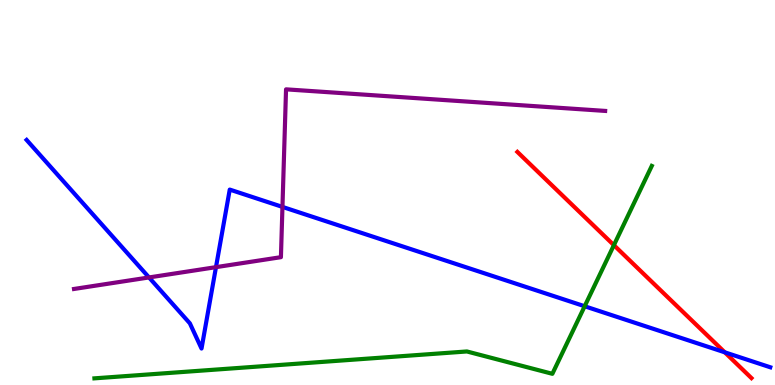[{'lines': ['blue', 'red'], 'intersections': [{'x': 9.35, 'y': 0.849}]}, {'lines': ['green', 'red'], 'intersections': [{'x': 7.92, 'y': 3.63}]}, {'lines': ['purple', 'red'], 'intersections': []}, {'lines': ['blue', 'green'], 'intersections': [{'x': 7.54, 'y': 2.05}]}, {'lines': ['blue', 'purple'], 'intersections': [{'x': 1.92, 'y': 2.79}, {'x': 2.79, 'y': 3.06}, {'x': 3.64, 'y': 4.63}]}, {'lines': ['green', 'purple'], 'intersections': []}]